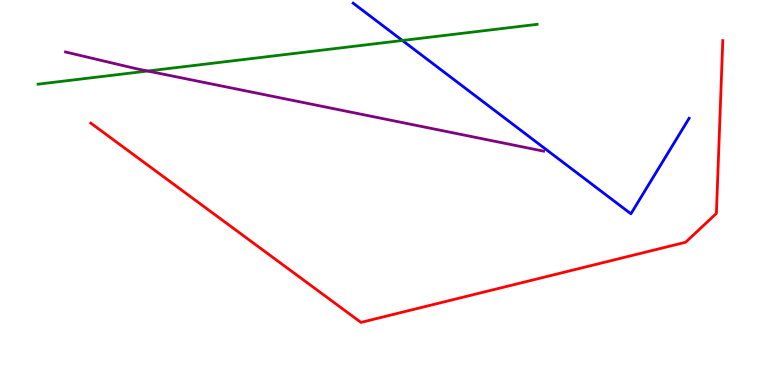[{'lines': ['blue', 'red'], 'intersections': []}, {'lines': ['green', 'red'], 'intersections': []}, {'lines': ['purple', 'red'], 'intersections': []}, {'lines': ['blue', 'green'], 'intersections': [{'x': 5.19, 'y': 8.95}]}, {'lines': ['blue', 'purple'], 'intersections': []}, {'lines': ['green', 'purple'], 'intersections': [{'x': 1.91, 'y': 8.16}]}]